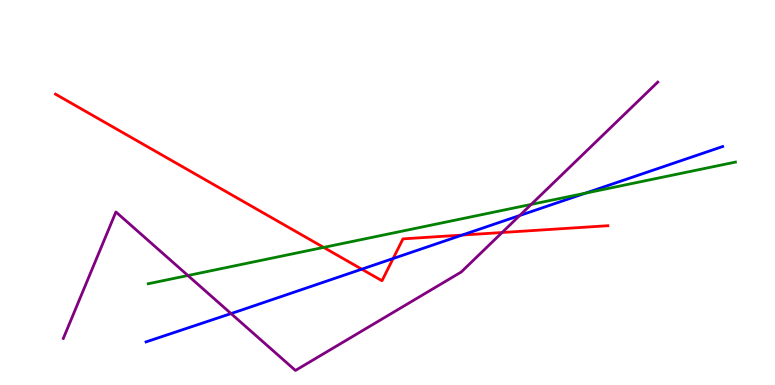[{'lines': ['blue', 'red'], 'intersections': [{'x': 4.67, 'y': 3.01}, {'x': 5.07, 'y': 3.29}, {'x': 5.96, 'y': 3.89}]}, {'lines': ['green', 'red'], 'intersections': [{'x': 4.18, 'y': 3.57}]}, {'lines': ['purple', 'red'], 'intersections': [{'x': 6.48, 'y': 3.96}]}, {'lines': ['blue', 'green'], 'intersections': [{'x': 7.55, 'y': 4.98}]}, {'lines': ['blue', 'purple'], 'intersections': [{'x': 2.98, 'y': 1.86}, {'x': 6.71, 'y': 4.4}]}, {'lines': ['green', 'purple'], 'intersections': [{'x': 2.42, 'y': 2.84}, {'x': 6.85, 'y': 4.69}]}]